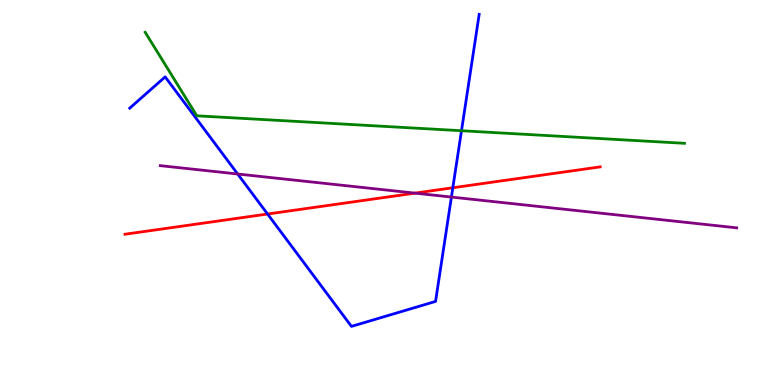[{'lines': ['blue', 'red'], 'intersections': [{'x': 3.45, 'y': 4.44}, {'x': 5.84, 'y': 5.12}]}, {'lines': ['green', 'red'], 'intersections': []}, {'lines': ['purple', 'red'], 'intersections': [{'x': 5.35, 'y': 4.98}]}, {'lines': ['blue', 'green'], 'intersections': [{'x': 5.95, 'y': 6.6}]}, {'lines': ['blue', 'purple'], 'intersections': [{'x': 3.07, 'y': 5.48}, {'x': 5.82, 'y': 4.88}]}, {'lines': ['green', 'purple'], 'intersections': []}]